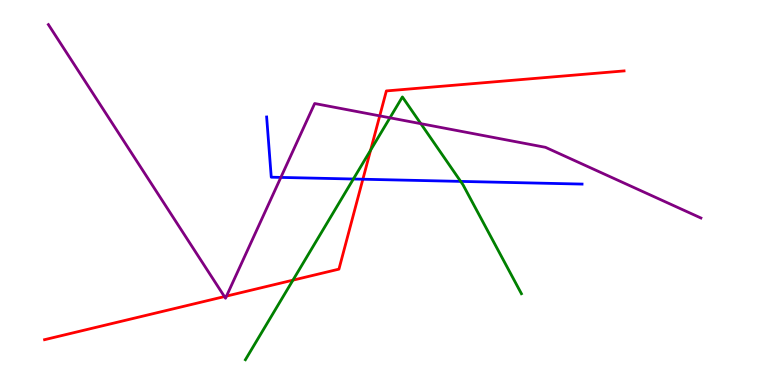[{'lines': ['blue', 'red'], 'intersections': [{'x': 4.68, 'y': 5.34}]}, {'lines': ['green', 'red'], 'intersections': [{'x': 3.78, 'y': 2.72}, {'x': 4.78, 'y': 6.1}]}, {'lines': ['purple', 'red'], 'intersections': [{'x': 2.9, 'y': 2.3}, {'x': 2.92, 'y': 2.31}, {'x': 4.9, 'y': 6.99}]}, {'lines': ['blue', 'green'], 'intersections': [{'x': 4.56, 'y': 5.35}, {'x': 5.94, 'y': 5.29}]}, {'lines': ['blue', 'purple'], 'intersections': [{'x': 3.62, 'y': 5.39}]}, {'lines': ['green', 'purple'], 'intersections': [{'x': 5.03, 'y': 6.94}, {'x': 5.43, 'y': 6.79}]}]